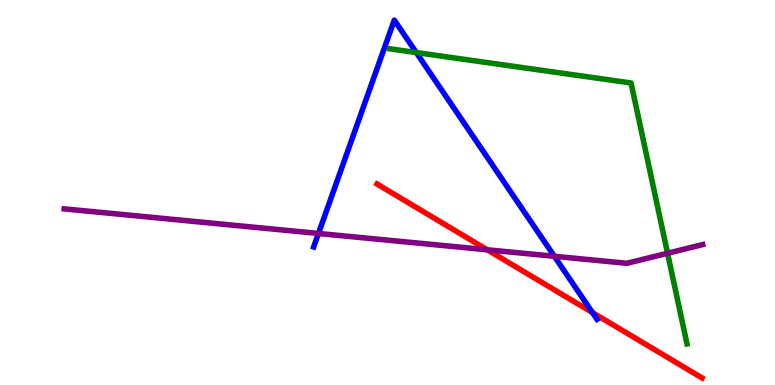[{'lines': ['blue', 'red'], 'intersections': [{'x': 7.64, 'y': 1.88}]}, {'lines': ['green', 'red'], 'intersections': []}, {'lines': ['purple', 'red'], 'intersections': [{'x': 6.29, 'y': 3.51}]}, {'lines': ['blue', 'green'], 'intersections': [{'x': 5.37, 'y': 8.63}]}, {'lines': ['blue', 'purple'], 'intersections': [{'x': 4.11, 'y': 3.94}, {'x': 7.15, 'y': 3.34}]}, {'lines': ['green', 'purple'], 'intersections': [{'x': 8.61, 'y': 3.42}]}]